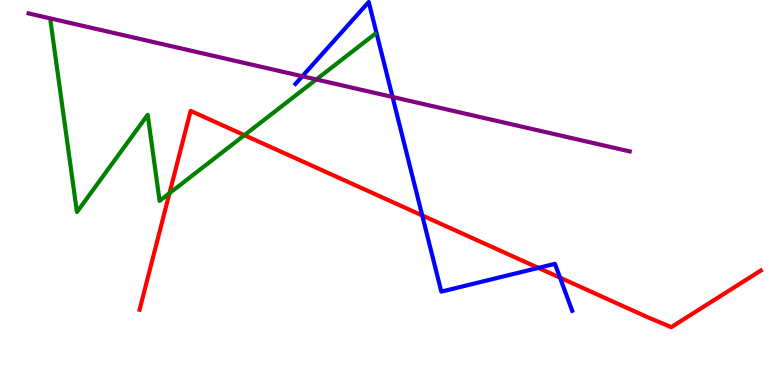[{'lines': ['blue', 'red'], 'intersections': [{'x': 5.45, 'y': 4.4}, {'x': 6.95, 'y': 3.04}, {'x': 7.23, 'y': 2.79}]}, {'lines': ['green', 'red'], 'intersections': [{'x': 2.19, 'y': 4.98}, {'x': 3.15, 'y': 6.49}]}, {'lines': ['purple', 'red'], 'intersections': []}, {'lines': ['blue', 'green'], 'intersections': []}, {'lines': ['blue', 'purple'], 'intersections': [{'x': 3.9, 'y': 8.02}, {'x': 5.07, 'y': 7.48}]}, {'lines': ['green', 'purple'], 'intersections': [{'x': 4.08, 'y': 7.94}]}]